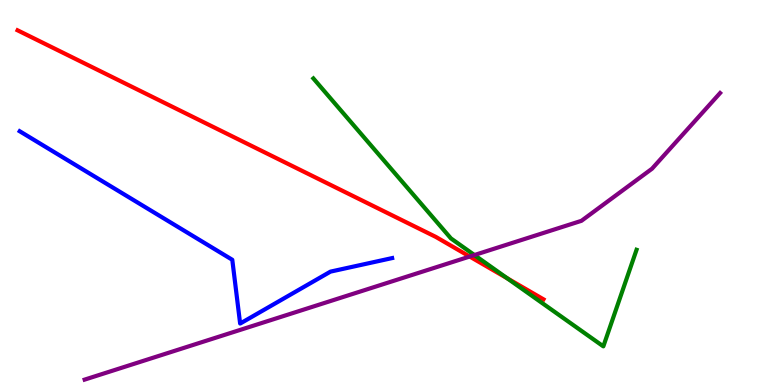[{'lines': ['blue', 'red'], 'intersections': []}, {'lines': ['green', 'red'], 'intersections': [{'x': 6.55, 'y': 2.77}]}, {'lines': ['purple', 'red'], 'intersections': [{'x': 6.06, 'y': 3.34}]}, {'lines': ['blue', 'green'], 'intersections': []}, {'lines': ['blue', 'purple'], 'intersections': []}, {'lines': ['green', 'purple'], 'intersections': [{'x': 6.12, 'y': 3.38}]}]